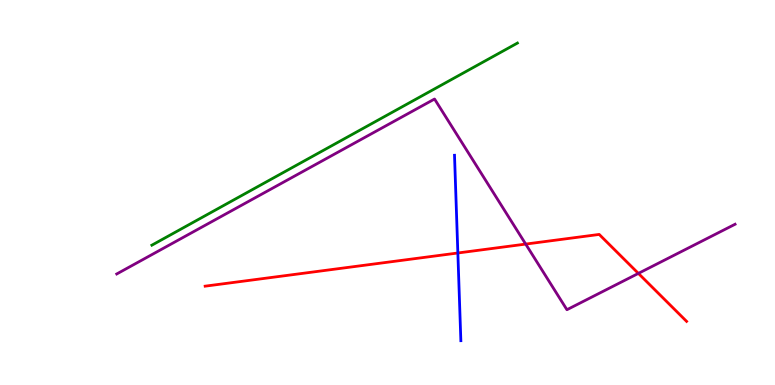[{'lines': ['blue', 'red'], 'intersections': [{'x': 5.91, 'y': 3.43}]}, {'lines': ['green', 'red'], 'intersections': []}, {'lines': ['purple', 'red'], 'intersections': [{'x': 6.78, 'y': 3.66}, {'x': 8.24, 'y': 2.9}]}, {'lines': ['blue', 'green'], 'intersections': []}, {'lines': ['blue', 'purple'], 'intersections': []}, {'lines': ['green', 'purple'], 'intersections': []}]